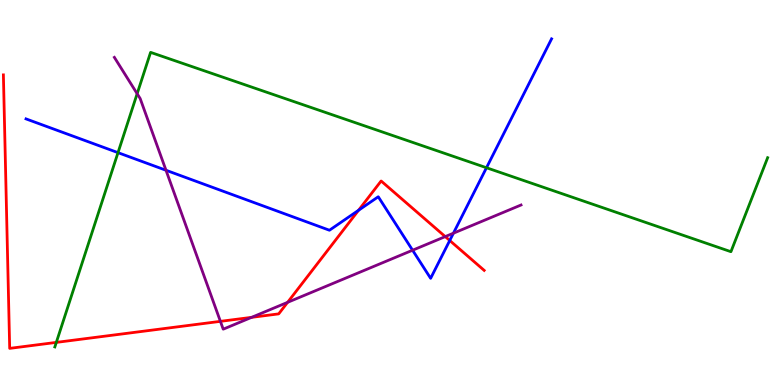[{'lines': ['blue', 'red'], 'intersections': [{'x': 4.63, 'y': 4.54}, {'x': 5.8, 'y': 3.75}]}, {'lines': ['green', 'red'], 'intersections': [{'x': 0.727, 'y': 1.11}]}, {'lines': ['purple', 'red'], 'intersections': [{'x': 2.84, 'y': 1.65}, {'x': 3.25, 'y': 1.76}, {'x': 3.71, 'y': 2.15}, {'x': 5.75, 'y': 3.85}]}, {'lines': ['blue', 'green'], 'intersections': [{'x': 1.52, 'y': 6.04}, {'x': 6.28, 'y': 5.64}]}, {'lines': ['blue', 'purple'], 'intersections': [{'x': 2.14, 'y': 5.58}, {'x': 5.32, 'y': 3.5}, {'x': 5.85, 'y': 3.94}]}, {'lines': ['green', 'purple'], 'intersections': [{'x': 1.77, 'y': 7.57}]}]